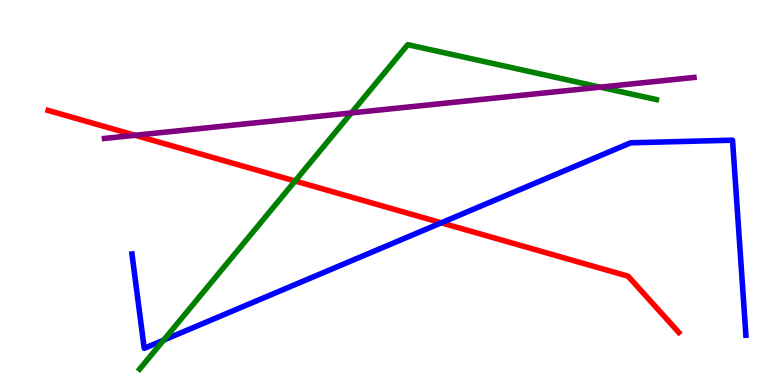[{'lines': ['blue', 'red'], 'intersections': [{'x': 5.69, 'y': 4.21}]}, {'lines': ['green', 'red'], 'intersections': [{'x': 3.81, 'y': 5.3}]}, {'lines': ['purple', 'red'], 'intersections': [{'x': 1.74, 'y': 6.49}]}, {'lines': ['blue', 'green'], 'intersections': [{'x': 2.11, 'y': 1.17}]}, {'lines': ['blue', 'purple'], 'intersections': []}, {'lines': ['green', 'purple'], 'intersections': [{'x': 4.53, 'y': 7.07}, {'x': 7.74, 'y': 7.74}]}]